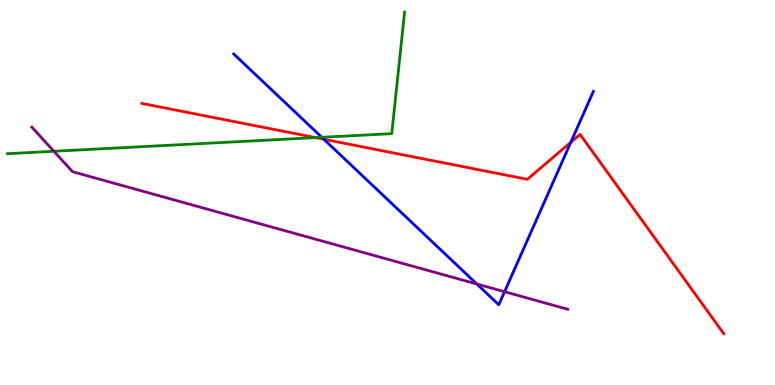[{'lines': ['blue', 'red'], 'intersections': [{'x': 4.18, 'y': 6.38}, {'x': 7.37, 'y': 6.31}]}, {'lines': ['green', 'red'], 'intersections': [{'x': 4.07, 'y': 6.43}]}, {'lines': ['purple', 'red'], 'intersections': []}, {'lines': ['blue', 'green'], 'intersections': [{'x': 4.15, 'y': 6.43}]}, {'lines': ['blue', 'purple'], 'intersections': [{'x': 6.15, 'y': 2.62}, {'x': 6.51, 'y': 2.42}]}, {'lines': ['green', 'purple'], 'intersections': [{'x': 0.695, 'y': 6.07}]}]